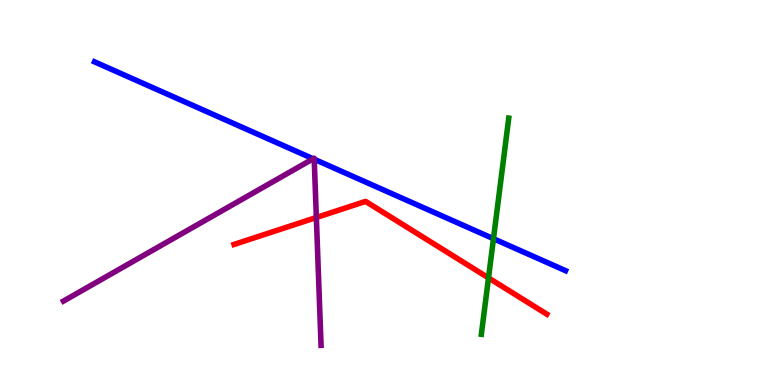[{'lines': ['blue', 'red'], 'intersections': []}, {'lines': ['green', 'red'], 'intersections': [{'x': 6.3, 'y': 2.78}]}, {'lines': ['purple', 'red'], 'intersections': [{'x': 4.08, 'y': 4.35}]}, {'lines': ['blue', 'green'], 'intersections': [{'x': 6.37, 'y': 3.8}]}, {'lines': ['blue', 'purple'], 'intersections': [{'x': 4.04, 'y': 5.88}, {'x': 4.05, 'y': 5.86}]}, {'lines': ['green', 'purple'], 'intersections': []}]